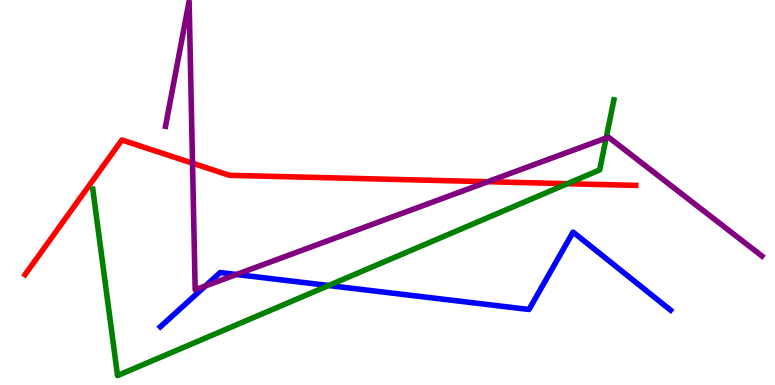[{'lines': ['blue', 'red'], 'intersections': []}, {'lines': ['green', 'red'], 'intersections': [{'x': 7.32, 'y': 5.23}]}, {'lines': ['purple', 'red'], 'intersections': [{'x': 2.48, 'y': 5.76}, {'x': 6.29, 'y': 5.28}]}, {'lines': ['blue', 'green'], 'intersections': [{'x': 4.24, 'y': 2.58}]}, {'lines': ['blue', 'purple'], 'intersections': [{'x': 2.65, 'y': 2.57}, {'x': 3.05, 'y': 2.87}]}, {'lines': ['green', 'purple'], 'intersections': [{'x': 7.82, 'y': 6.41}]}]